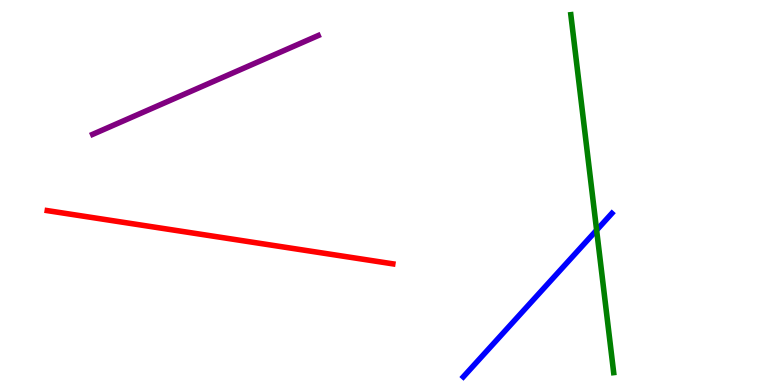[{'lines': ['blue', 'red'], 'intersections': []}, {'lines': ['green', 'red'], 'intersections': []}, {'lines': ['purple', 'red'], 'intersections': []}, {'lines': ['blue', 'green'], 'intersections': [{'x': 7.7, 'y': 4.02}]}, {'lines': ['blue', 'purple'], 'intersections': []}, {'lines': ['green', 'purple'], 'intersections': []}]